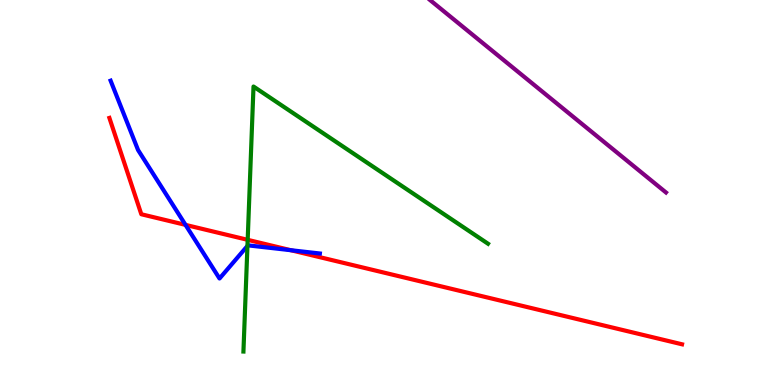[{'lines': ['blue', 'red'], 'intersections': [{'x': 2.39, 'y': 4.16}, {'x': 3.75, 'y': 3.5}]}, {'lines': ['green', 'red'], 'intersections': [{'x': 3.2, 'y': 3.77}]}, {'lines': ['purple', 'red'], 'intersections': []}, {'lines': ['blue', 'green'], 'intersections': [{'x': 3.19, 'y': 3.61}]}, {'lines': ['blue', 'purple'], 'intersections': []}, {'lines': ['green', 'purple'], 'intersections': []}]